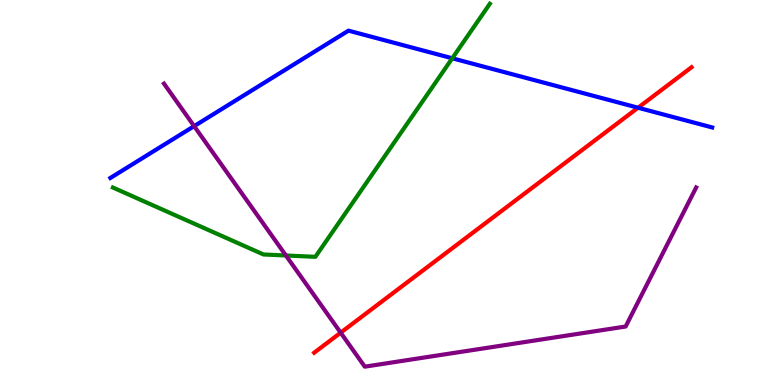[{'lines': ['blue', 'red'], 'intersections': [{'x': 8.23, 'y': 7.2}]}, {'lines': ['green', 'red'], 'intersections': []}, {'lines': ['purple', 'red'], 'intersections': [{'x': 4.4, 'y': 1.36}]}, {'lines': ['blue', 'green'], 'intersections': [{'x': 5.84, 'y': 8.49}]}, {'lines': ['blue', 'purple'], 'intersections': [{'x': 2.5, 'y': 6.72}]}, {'lines': ['green', 'purple'], 'intersections': [{'x': 3.69, 'y': 3.36}]}]